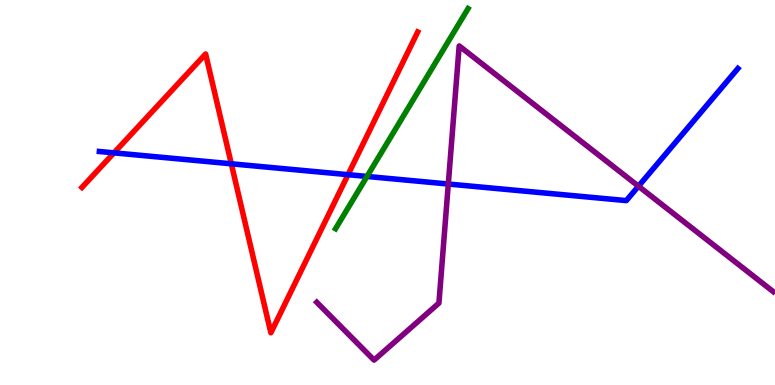[{'lines': ['blue', 'red'], 'intersections': [{'x': 1.47, 'y': 6.03}, {'x': 2.98, 'y': 5.75}, {'x': 4.49, 'y': 5.46}]}, {'lines': ['green', 'red'], 'intersections': []}, {'lines': ['purple', 'red'], 'intersections': []}, {'lines': ['blue', 'green'], 'intersections': [{'x': 4.74, 'y': 5.42}]}, {'lines': ['blue', 'purple'], 'intersections': [{'x': 5.78, 'y': 5.22}, {'x': 8.24, 'y': 5.16}]}, {'lines': ['green', 'purple'], 'intersections': []}]